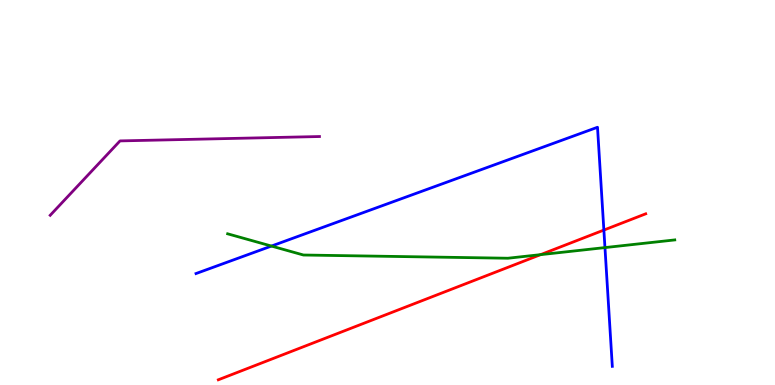[{'lines': ['blue', 'red'], 'intersections': [{'x': 7.79, 'y': 4.02}]}, {'lines': ['green', 'red'], 'intersections': [{'x': 6.98, 'y': 3.39}]}, {'lines': ['purple', 'red'], 'intersections': []}, {'lines': ['blue', 'green'], 'intersections': [{'x': 3.5, 'y': 3.61}, {'x': 7.81, 'y': 3.57}]}, {'lines': ['blue', 'purple'], 'intersections': []}, {'lines': ['green', 'purple'], 'intersections': []}]